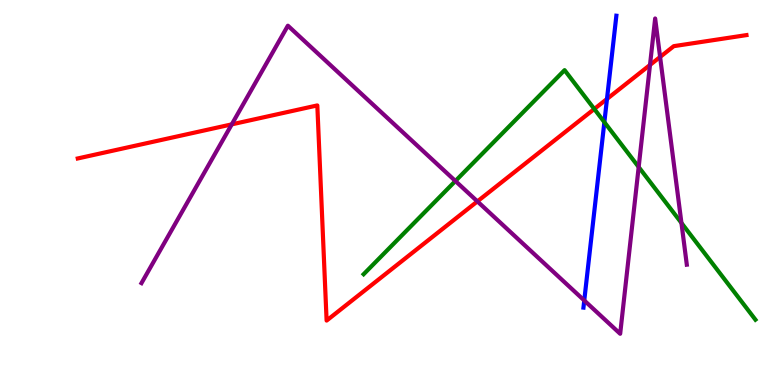[{'lines': ['blue', 'red'], 'intersections': [{'x': 7.83, 'y': 7.43}]}, {'lines': ['green', 'red'], 'intersections': [{'x': 7.67, 'y': 7.17}]}, {'lines': ['purple', 'red'], 'intersections': [{'x': 2.99, 'y': 6.77}, {'x': 6.16, 'y': 4.77}, {'x': 8.39, 'y': 8.31}, {'x': 8.52, 'y': 8.52}]}, {'lines': ['blue', 'green'], 'intersections': [{'x': 7.8, 'y': 6.83}]}, {'lines': ['blue', 'purple'], 'intersections': [{'x': 7.54, 'y': 2.2}]}, {'lines': ['green', 'purple'], 'intersections': [{'x': 5.88, 'y': 5.3}, {'x': 8.24, 'y': 5.66}, {'x': 8.79, 'y': 4.21}]}]